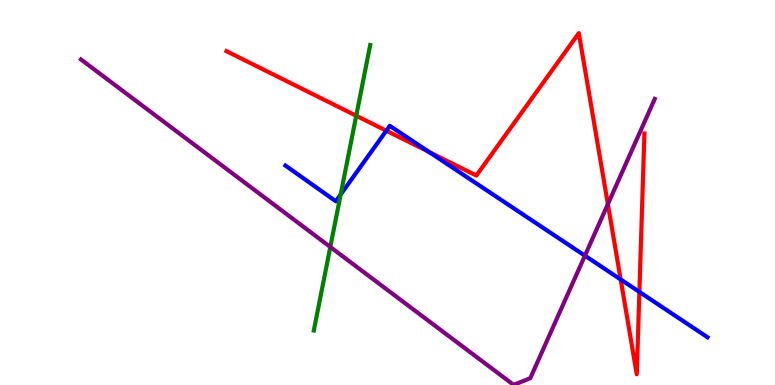[{'lines': ['blue', 'red'], 'intersections': [{'x': 4.98, 'y': 6.6}, {'x': 5.54, 'y': 6.05}, {'x': 8.01, 'y': 2.74}, {'x': 8.25, 'y': 2.42}]}, {'lines': ['green', 'red'], 'intersections': [{'x': 4.6, 'y': 6.99}]}, {'lines': ['purple', 'red'], 'intersections': [{'x': 7.84, 'y': 4.7}]}, {'lines': ['blue', 'green'], 'intersections': [{'x': 4.4, 'y': 4.95}]}, {'lines': ['blue', 'purple'], 'intersections': [{'x': 7.55, 'y': 3.36}]}, {'lines': ['green', 'purple'], 'intersections': [{'x': 4.26, 'y': 3.58}]}]